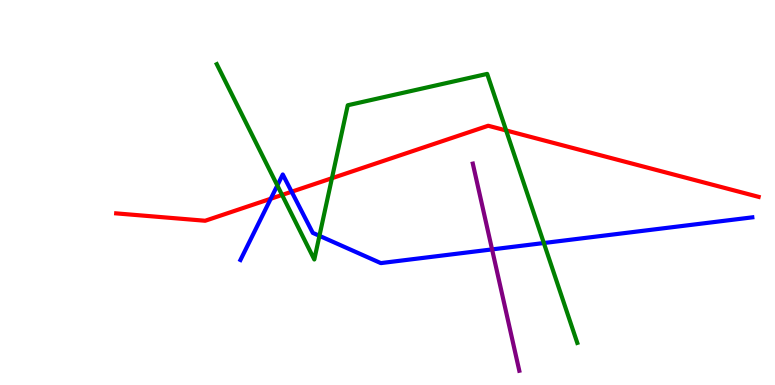[{'lines': ['blue', 'red'], 'intersections': [{'x': 3.49, 'y': 4.84}, {'x': 3.76, 'y': 5.02}]}, {'lines': ['green', 'red'], 'intersections': [{'x': 3.64, 'y': 4.94}, {'x': 4.28, 'y': 5.37}, {'x': 6.53, 'y': 6.61}]}, {'lines': ['purple', 'red'], 'intersections': []}, {'lines': ['blue', 'green'], 'intersections': [{'x': 3.58, 'y': 5.18}, {'x': 4.12, 'y': 3.87}, {'x': 7.02, 'y': 3.69}]}, {'lines': ['blue', 'purple'], 'intersections': [{'x': 6.35, 'y': 3.52}]}, {'lines': ['green', 'purple'], 'intersections': []}]